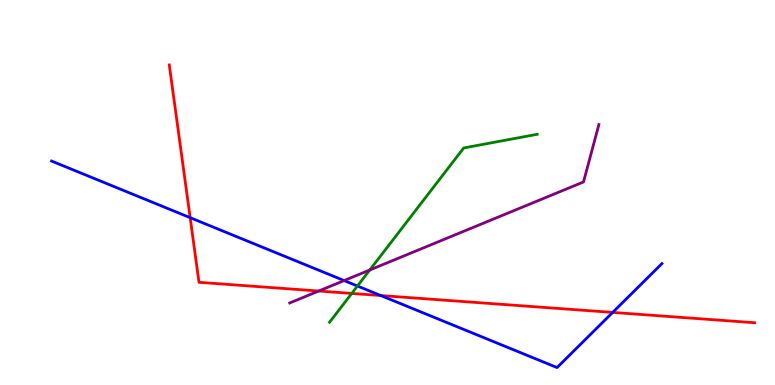[{'lines': ['blue', 'red'], 'intersections': [{'x': 2.45, 'y': 4.35}, {'x': 4.91, 'y': 2.32}, {'x': 7.91, 'y': 1.89}]}, {'lines': ['green', 'red'], 'intersections': [{'x': 4.54, 'y': 2.38}]}, {'lines': ['purple', 'red'], 'intersections': [{'x': 4.11, 'y': 2.44}]}, {'lines': ['blue', 'green'], 'intersections': [{'x': 4.61, 'y': 2.57}]}, {'lines': ['blue', 'purple'], 'intersections': [{'x': 4.44, 'y': 2.71}]}, {'lines': ['green', 'purple'], 'intersections': [{'x': 4.77, 'y': 2.99}]}]